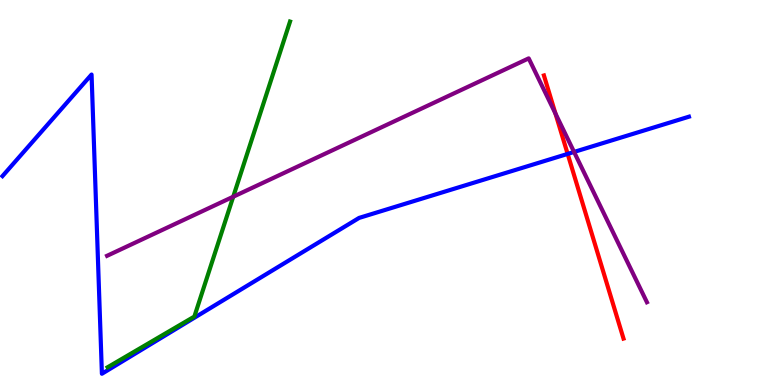[{'lines': ['blue', 'red'], 'intersections': [{'x': 7.32, 'y': 6.0}]}, {'lines': ['green', 'red'], 'intersections': []}, {'lines': ['purple', 'red'], 'intersections': [{'x': 7.17, 'y': 7.05}]}, {'lines': ['blue', 'green'], 'intersections': []}, {'lines': ['blue', 'purple'], 'intersections': [{'x': 7.41, 'y': 6.05}]}, {'lines': ['green', 'purple'], 'intersections': [{'x': 3.01, 'y': 4.89}]}]